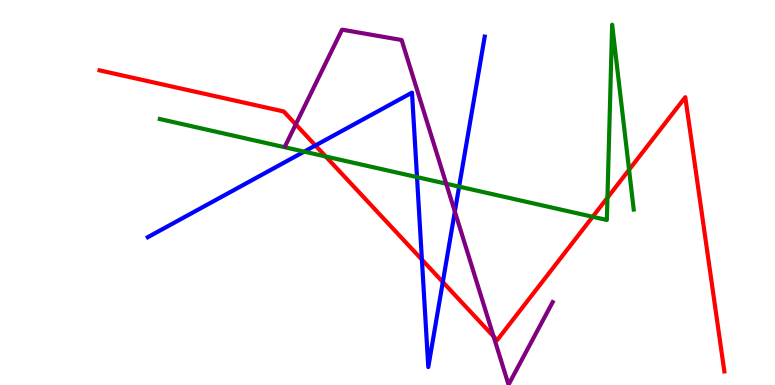[{'lines': ['blue', 'red'], 'intersections': [{'x': 4.07, 'y': 6.22}, {'x': 5.44, 'y': 3.26}, {'x': 5.71, 'y': 2.67}]}, {'lines': ['green', 'red'], 'intersections': [{'x': 4.2, 'y': 5.94}, {'x': 7.65, 'y': 4.37}, {'x': 7.84, 'y': 4.86}, {'x': 8.12, 'y': 5.59}]}, {'lines': ['purple', 'red'], 'intersections': [{'x': 3.82, 'y': 6.77}, {'x': 6.37, 'y': 1.26}]}, {'lines': ['blue', 'green'], 'intersections': [{'x': 3.92, 'y': 6.06}, {'x': 5.38, 'y': 5.4}, {'x': 5.92, 'y': 5.15}]}, {'lines': ['blue', 'purple'], 'intersections': [{'x': 5.87, 'y': 4.5}]}, {'lines': ['green', 'purple'], 'intersections': [{'x': 5.76, 'y': 5.23}]}]